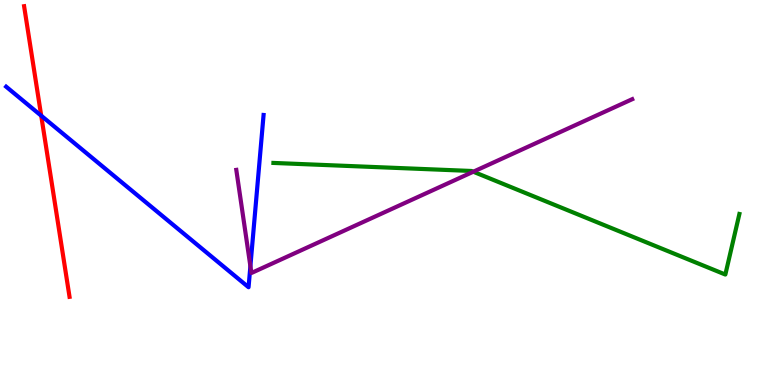[{'lines': ['blue', 'red'], 'intersections': [{'x': 0.532, 'y': 6.99}]}, {'lines': ['green', 'red'], 'intersections': []}, {'lines': ['purple', 'red'], 'intersections': []}, {'lines': ['blue', 'green'], 'intersections': []}, {'lines': ['blue', 'purple'], 'intersections': [{'x': 3.23, 'y': 3.08}]}, {'lines': ['green', 'purple'], 'intersections': [{'x': 6.11, 'y': 5.54}]}]